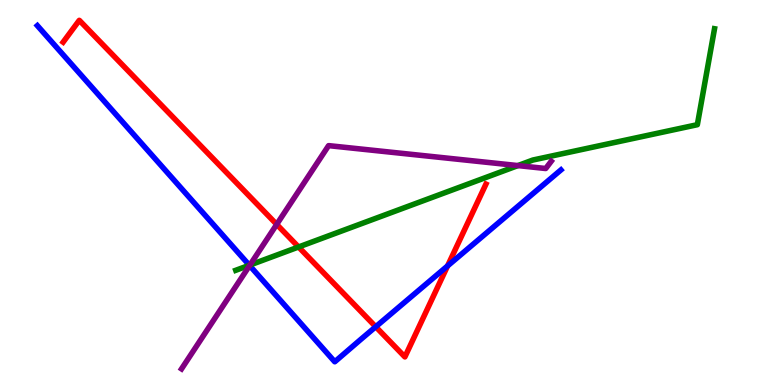[{'lines': ['blue', 'red'], 'intersections': [{'x': 4.85, 'y': 1.51}, {'x': 5.78, 'y': 3.09}]}, {'lines': ['green', 'red'], 'intersections': [{'x': 3.85, 'y': 3.58}]}, {'lines': ['purple', 'red'], 'intersections': [{'x': 3.57, 'y': 4.17}]}, {'lines': ['blue', 'green'], 'intersections': [{'x': 3.22, 'y': 3.11}]}, {'lines': ['blue', 'purple'], 'intersections': [{'x': 3.22, 'y': 3.1}]}, {'lines': ['green', 'purple'], 'intersections': [{'x': 3.22, 'y': 3.12}, {'x': 6.68, 'y': 5.7}]}]